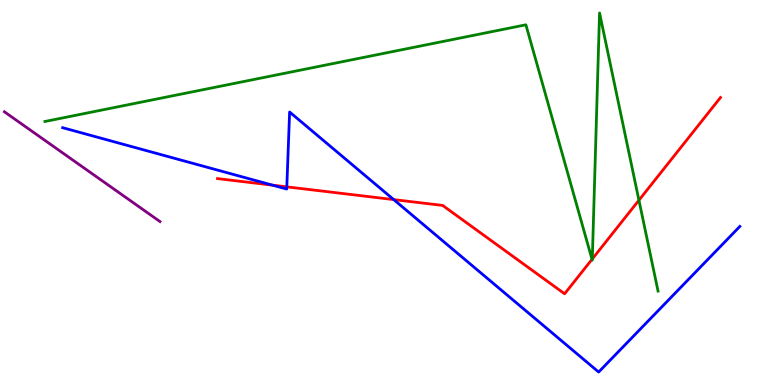[{'lines': ['blue', 'red'], 'intersections': [{'x': 3.52, 'y': 5.19}, {'x': 3.7, 'y': 5.15}, {'x': 5.08, 'y': 4.82}]}, {'lines': ['green', 'red'], 'intersections': [{'x': 7.64, 'y': 3.26}, {'x': 7.64, 'y': 3.27}, {'x': 8.24, 'y': 4.8}]}, {'lines': ['purple', 'red'], 'intersections': []}, {'lines': ['blue', 'green'], 'intersections': []}, {'lines': ['blue', 'purple'], 'intersections': []}, {'lines': ['green', 'purple'], 'intersections': []}]